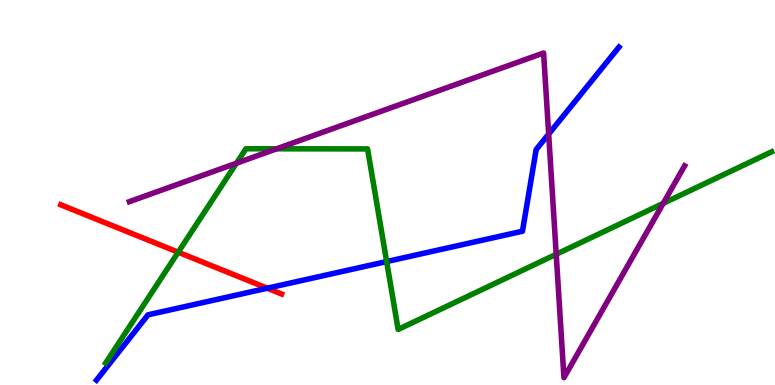[{'lines': ['blue', 'red'], 'intersections': [{'x': 3.45, 'y': 2.51}]}, {'lines': ['green', 'red'], 'intersections': [{'x': 2.3, 'y': 3.45}]}, {'lines': ['purple', 'red'], 'intersections': []}, {'lines': ['blue', 'green'], 'intersections': [{'x': 4.99, 'y': 3.21}]}, {'lines': ['blue', 'purple'], 'intersections': [{'x': 7.08, 'y': 6.52}]}, {'lines': ['green', 'purple'], 'intersections': [{'x': 3.05, 'y': 5.76}, {'x': 3.57, 'y': 6.14}, {'x': 7.18, 'y': 3.4}, {'x': 8.56, 'y': 4.72}]}]